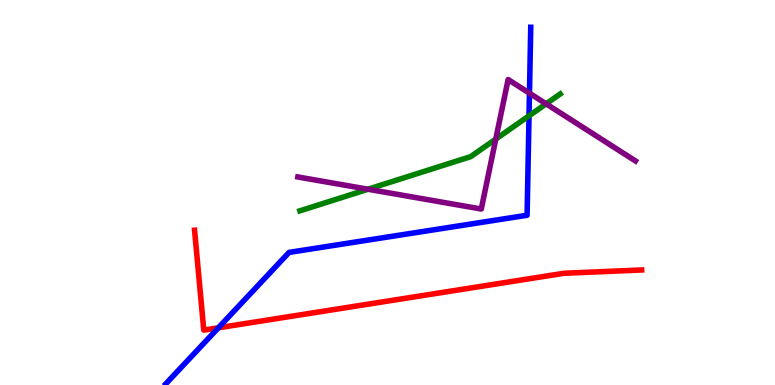[{'lines': ['blue', 'red'], 'intersections': [{'x': 2.82, 'y': 1.49}]}, {'lines': ['green', 'red'], 'intersections': []}, {'lines': ['purple', 'red'], 'intersections': []}, {'lines': ['blue', 'green'], 'intersections': [{'x': 6.83, 'y': 6.99}]}, {'lines': ['blue', 'purple'], 'intersections': [{'x': 6.83, 'y': 7.58}]}, {'lines': ['green', 'purple'], 'intersections': [{'x': 4.75, 'y': 5.08}, {'x': 6.4, 'y': 6.39}, {'x': 7.05, 'y': 7.3}]}]